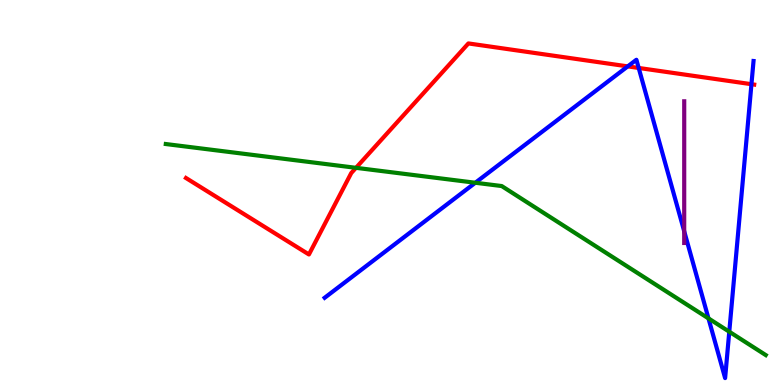[{'lines': ['blue', 'red'], 'intersections': [{'x': 8.1, 'y': 8.28}, {'x': 8.24, 'y': 8.23}, {'x': 9.7, 'y': 7.81}]}, {'lines': ['green', 'red'], 'intersections': [{'x': 4.59, 'y': 5.64}]}, {'lines': ['purple', 'red'], 'intersections': []}, {'lines': ['blue', 'green'], 'intersections': [{'x': 6.13, 'y': 5.25}, {'x': 9.14, 'y': 1.73}, {'x': 9.41, 'y': 1.38}]}, {'lines': ['blue', 'purple'], 'intersections': [{'x': 8.83, 'y': 3.99}]}, {'lines': ['green', 'purple'], 'intersections': []}]